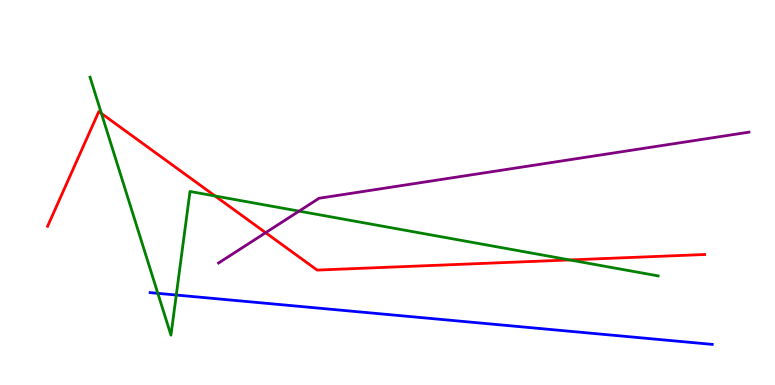[{'lines': ['blue', 'red'], 'intersections': []}, {'lines': ['green', 'red'], 'intersections': [{'x': 1.31, 'y': 7.05}, {'x': 2.78, 'y': 4.91}, {'x': 7.35, 'y': 3.25}]}, {'lines': ['purple', 'red'], 'intersections': [{'x': 3.43, 'y': 3.96}]}, {'lines': ['blue', 'green'], 'intersections': [{'x': 2.04, 'y': 2.38}, {'x': 2.27, 'y': 2.34}]}, {'lines': ['blue', 'purple'], 'intersections': []}, {'lines': ['green', 'purple'], 'intersections': [{'x': 3.86, 'y': 4.52}]}]